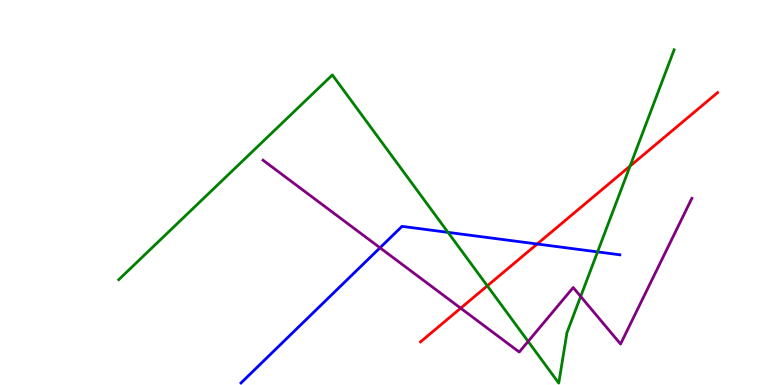[{'lines': ['blue', 'red'], 'intersections': [{'x': 6.93, 'y': 3.66}]}, {'lines': ['green', 'red'], 'intersections': [{'x': 6.29, 'y': 2.58}, {'x': 8.13, 'y': 5.69}]}, {'lines': ['purple', 'red'], 'intersections': [{'x': 5.94, 'y': 2.0}]}, {'lines': ['blue', 'green'], 'intersections': [{'x': 5.78, 'y': 3.96}, {'x': 7.71, 'y': 3.46}]}, {'lines': ['blue', 'purple'], 'intersections': [{'x': 4.9, 'y': 3.56}]}, {'lines': ['green', 'purple'], 'intersections': [{'x': 6.81, 'y': 1.13}, {'x': 7.49, 'y': 2.3}]}]